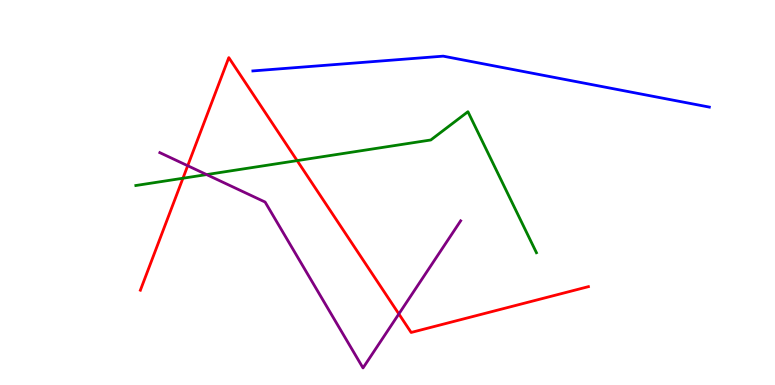[{'lines': ['blue', 'red'], 'intersections': []}, {'lines': ['green', 'red'], 'intersections': [{'x': 2.36, 'y': 5.37}, {'x': 3.83, 'y': 5.83}]}, {'lines': ['purple', 'red'], 'intersections': [{'x': 2.42, 'y': 5.7}, {'x': 5.15, 'y': 1.85}]}, {'lines': ['blue', 'green'], 'intersections': []}, {'lines': ['blue', 'purple'], 'intersections': []}, {'lines': ['green', 'purple'], 'intersections': [{'x': 2.67, 'y': 5.47}]}]